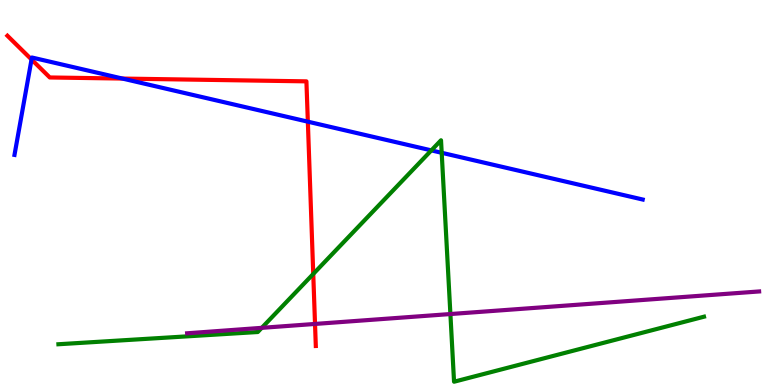[{'lines': ['blue', 'red'], 'intersections': [{'x': 0.407, 'y': 8.45}, {'x': 1.58, 'y': 7.96}, {'x': 3.97, 'y': 6.84}]}, {'lines': ['green', 'red'], 'intersections': [{'x': 4.04, 'y': 2.88}]}, {'lines': ['purple', 'red'], 'intersections': [{'x': 4.06, 'y': 1.59}]}, {'lines': ['blue', 'green'], 'intersections': [{'x': 5.57, 'y': 6.09}, {'x': 5.7, 'y': 6.03}]}, {'lines': ['blue', 'purple'], 'intersections': []}, {'lines': ['green', 'purple'], 'intersections': [{'x': 3.38, 'y': 1.48}, {'x': 5.81, 'y': 1.84}]}]